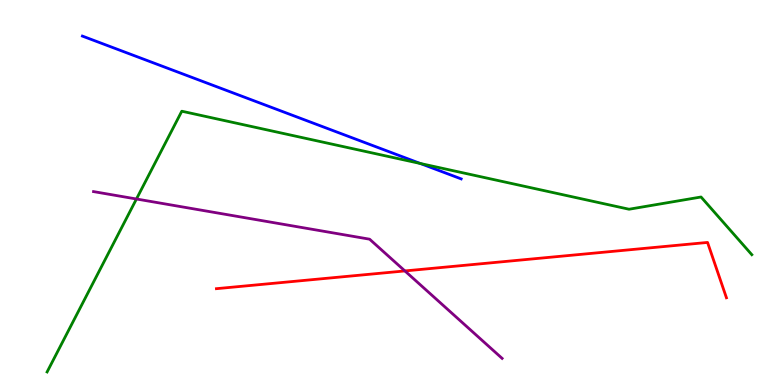[{'lines': ['blue', 'red'], 'intersections': []}, {'lines': ['green', 'red'], 'intersections': []}, {'lines': ['purple', 'red'], 'intersections': [{'x': 5.22, 'y': 2.96}]}, {'lines': ['blue', 'green'], 'intersections': [{'x': 5.42, 'y': 5.75}]}, {'lines': ['blue', 'purple'], 'intersections': []}, {'lines': ['green', 'purple'], 'intersections': [{'x': 1.76, 'y': 4.83}]}]